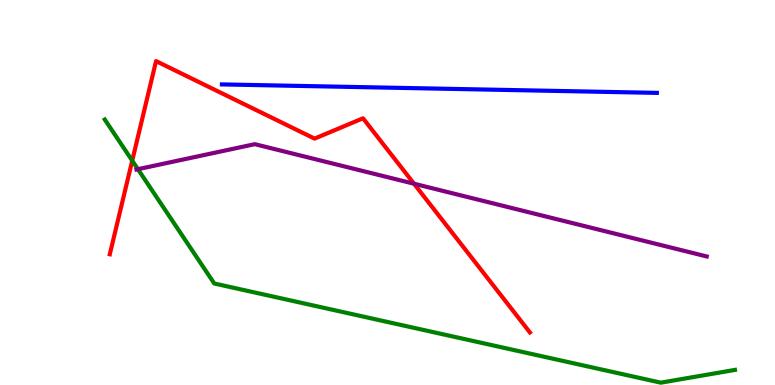[{'lines': ['blue', 'red'], 'intersections': []}, {'lines': ['green', 'red'], 'intersections': [{'x': 1.71, 'y': 5.83}]}, {'lines': ['purple', 'red'], 'intersections': [{'x': 5.34, 'y': 5.23}]}, {'lines': ['blue', 'green'], 'intersections': []}, {'lines': ['blue', 'purple'], 'intersections': []}, {'lines': ['green', 'purple'], 'intersections': [{'x': 1.78, 'y': 5.61}]}]